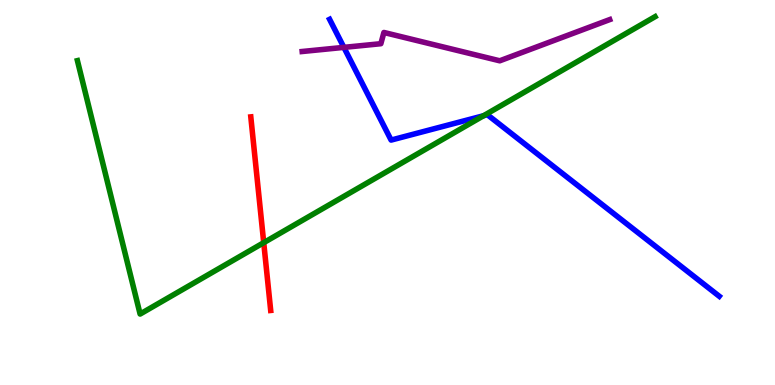[{'lines': ['blue', 'red'], 'intersections': []}, {'lines': ['green', 'red'], 'intersections': [{'x': 3.4, 'y': 3.7}]}, {'lines': ['purple', 'red'], 'intersections': []}, {'lines': ['blue', 'green'], 'intersections': [{'x': 6.24, 'y': 6.99}]}, {'lines': ['blue', 'purple'], 'intersections': [{'x': 4.44, 'y': 8.77}]}, {'lines': ['green', 'purple'], 'intersections': []}]